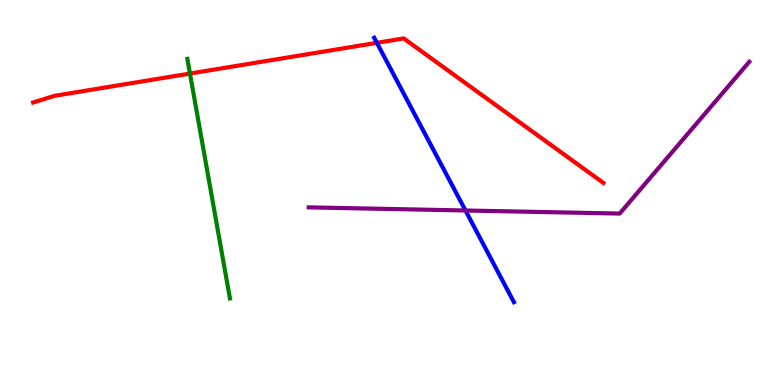[{'lines': ['blue', 'red'], 'intersections': [{'x': 4.86, 'y': 8.89}]}, {'lines': ['green', 'red'], 'intersections': [{'x': 2.45, 'y': 8.09}]}, {'lines': ['purple', 'red'], 'intersections': []}, {'lines': ['blue', 'green'], 'intersections': []}, {'lines': ['blue', 'purple'], 'intersections': [{'x': 6.01, 'y': 4.53}]}, {'lines': ['green', 'purple'], 'intersections': []}]